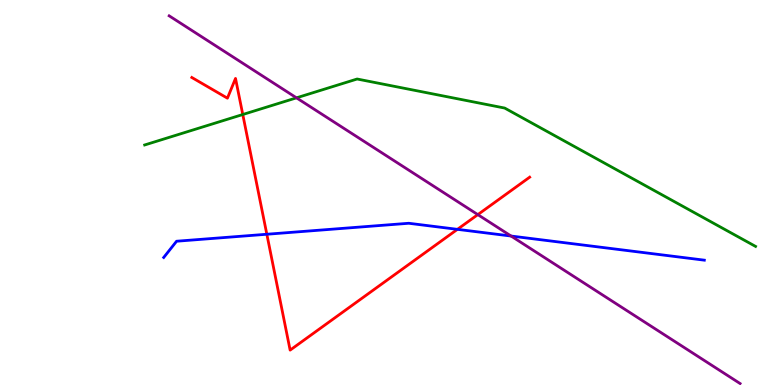[{'lines': ['blue', 'red'], 'intersections': [{'x': 3.44, 'y': 3.92}, {'x': 5.9, 'y': 4.04}]}, {'lines': ['green', 'red'], 'intersections': [{'x': 3.13, 'y': 7.03}]}, {'lines': ['purple', 'red'], 'intersections': [{'x': 6.17, 'y': 4.43}]}, {'lines': ['blue', 'green'], 'intersections': []}, {'lines': ['blue', 'purple'], 'intersections': [{'x': 6.59, 'y': 3.87}]}, {'lines': ['green', 'purple'], 'intersections': [{'x': 3.83, 'y': 7.46}]}]